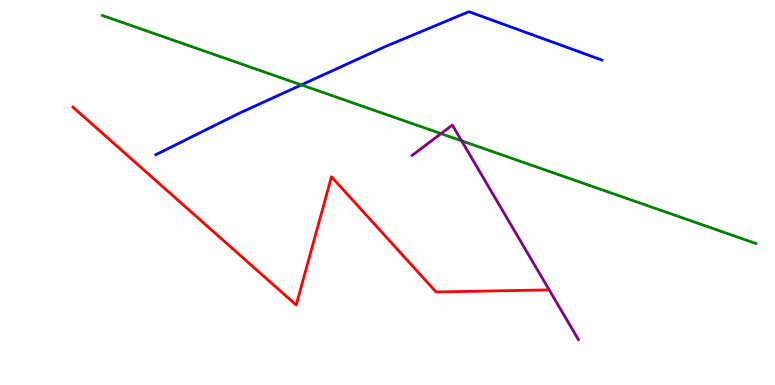[{'lines': ['blue', 'red'], 'intersections': []}, {'lines': ['green', 'red'], 'intersections': []}, {'lines': ['purple', 'red'], 'intersections': []}, {'lines': ['blue', 'green'], 'intersections': [{'x': 3.89, 'y': 7.8}]}, {'lines': ['blue', 'purple'], 'intersections': []}, {'lines': ['green', 'purple'], 'intersections': [{'x': 5.69, 'y': 6.53}, {'x': 5.96, 'y': 6.34}]}]